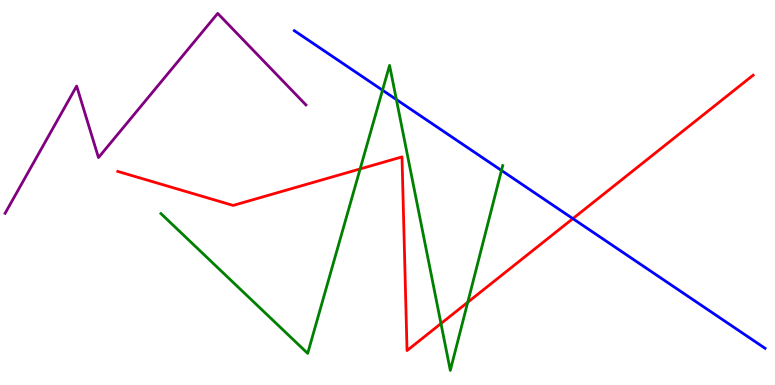[{'lines': ['blue', 'red'], 'intersections': [{'x': 7.39, 'y': 4.32}]}, {'lines': ['green', 'red'], 'intersections': [{'x': 4.65, 'y': 5.61}, {'x': 5.69, 'y': 1.6}, {'x': 6.04, 'y': 2.15}]}, {'lines': ['purple', 'red'], 'intersections': []}, {'lines': ['blue', 'green'], 'intersections': [{'x': 4.94, 'y': 7.66}, {'x': 5.11, 'y': 7.41}, {'x': 6.47, 'y': 5.57}]}, {'lines': ['blue', 'purple'], 'intersections': []}, {'lines': ['green', 'purple'], 'intersections': []}]